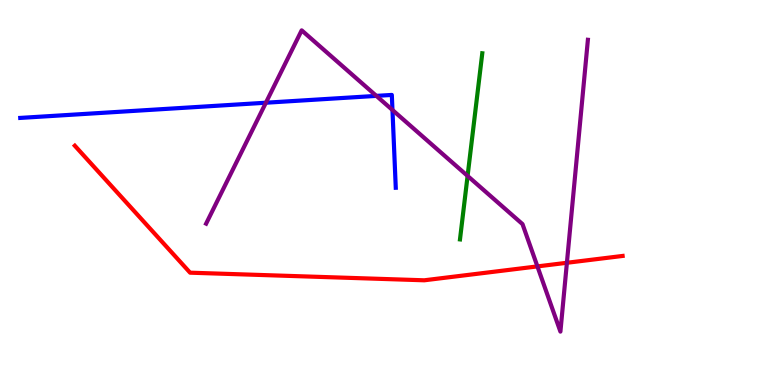[{'lines': ['blue', 'red'], 'intersections': []}, {'lines': ['green', 'red'], 'intersections': []}, {'lines': ['purple', 'red'], 'intersections': [{'x': 6.93, 'y': 3.08}, {'x': 7.31, 'y': 3.17}]}, {'lines': ['blue', 'green'], 'intersections': []}, {'lines': ['blue', 'purple'], 'intersections': [{'x': 3.43, 'y': 7.33}, {'x': 4.86, 'y': 7.51}, {'x': 5.06, 'y': 7.14}]}, {'lines': ['green', 'purple'], 'intersections': [{'x': 6.03, 'y': 5.43}]}]